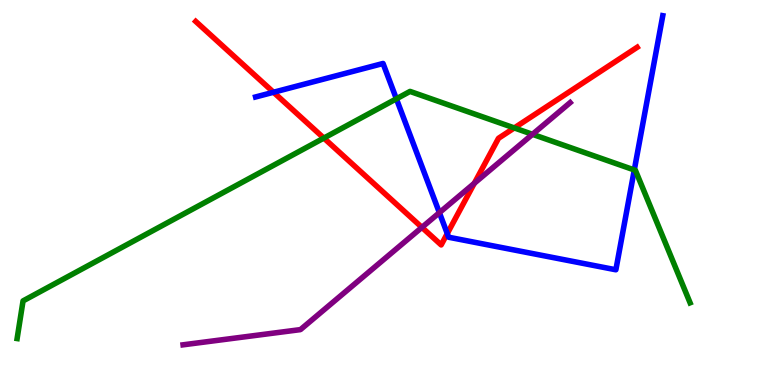[{'lines': ['blue', 'red'], 'intersections': [{'x': 3.53, 'y': 7.6}, {'x': 5.77, 'y': 3.93}]}, {'lines': ['green', 'red'], 'intersections': [{'x': 4.18, 'y': 6.41}, {'x': 6.64, 'y': 6.68}]}, {'lines': ['purple', 'red'], 'intersections': [{'x': 5.44, 'y': 4.09}, {'x': 6.12, 'y': 5.24}]}, {'lines': ['blue', 'green'], 'intersections': [{'x': 5.11, 'y': 7.43}, {'x': 8.18, 'y': 5.59}]}, {'lines': ['blue', 'purple'], 'intersections': [{'x': 5.67, 'y': 4.48}]}, {'lines': ['green', 'purple'], 'intersections': [{'x': 6.87, 'y': 6.51}]}]